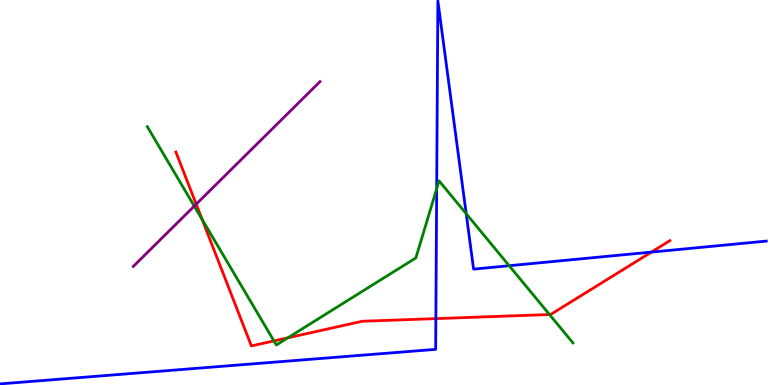[{'lines': ['blue', 'red'], 'intersections': [{'x': 5.62, 'y': 1.72}, {'x': 8.41, 'y': 3.45}]}, {'lines': ['green', 'red'], 'intersections': [{'x': 2.61, 'y': 4.3}, {'x': 3.53, 'y': 1.15}, {'x': 3.71, 'y': 1.23}, {'x': 7.09, 'y': 1.83}]}, {'lines': ['purple', 'red'], 'intersections': [{'x': 2.53, 'y': 4.7}]}, {'lines': ['blue', 'green'], 'intersections': [{'x': 5.63, 'y': 5.1}, {'x': 6.02, 'y': 4.45}, {'x': 6.57, 'y': 3.1}]}, {'lines': ['blue', 'purple'], 'intersections': []}, {'lines': ['green', 'purple'], 'intersections': [{'x': 2.51, 'y': 4.65}]}]